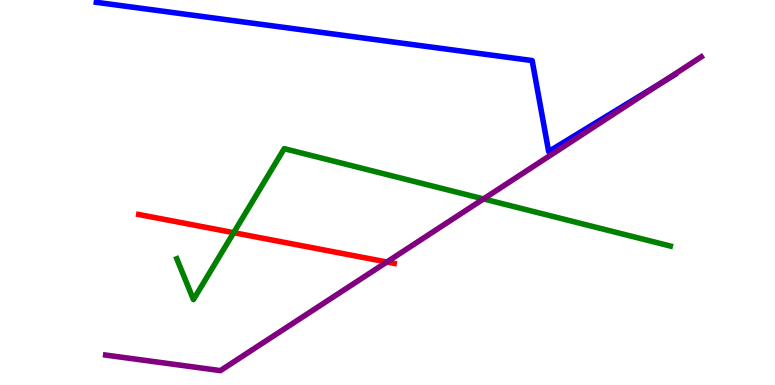[{'lines': ['blue', 'red'], 'intersections': []}, {'lines': ['green', 'red'], 'intersections': [{'x': 3.02, 'y': 3.96}]}, {'lines': ['purple', 'red'], 'intersections': [{'x': 4.99, 'y': 3.19}]}, {'lines': ['blue', 'green'], 'intersections': []}, {'lines': ['blue', 'purple'], 'intersections': [{'x': 8.55, 'y': 7.86}]}, {'lines': ['green', 'purple'], 'intersections': [{'x': 6.24, 'y': 4.83}]}]